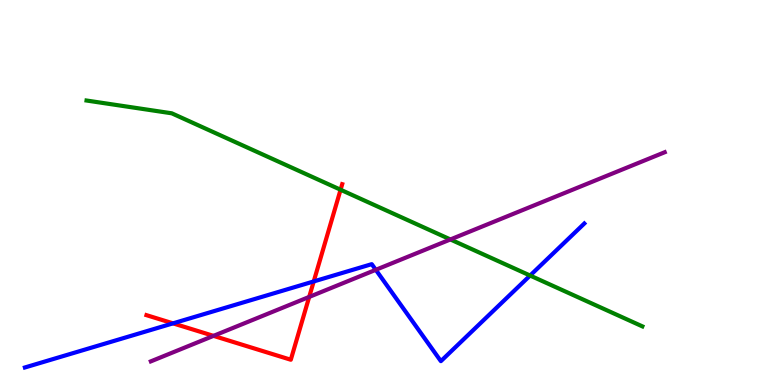[{'lines': ['blue', 'red'], 'intersections': [{'x': 2.23, 'y': 1.6}, {'x': 4.05, 'y': 2.69}]}, {'lines': ['green', 'red'], 'intersections': [{'x': 4.39, 'y': 5.07}]}, {'lines': ['purple', 'red'], 'intersections': [{'x': 2.75, 'y': 1.28}, {'x': 3.99, 'y': 2.29}]}, {'lines': ['blue', 'green'], 'intersections': [{'x': 6.84, 'y': 2.84}]}, {'lines': ['blue', 'purple'], 'intersections': [{'x': 4.85, 'y': 2.99}]}, {'lines': ['green', 'purple'], 'intersections': [{'x': 5.81, 'y': 3.78}]}]